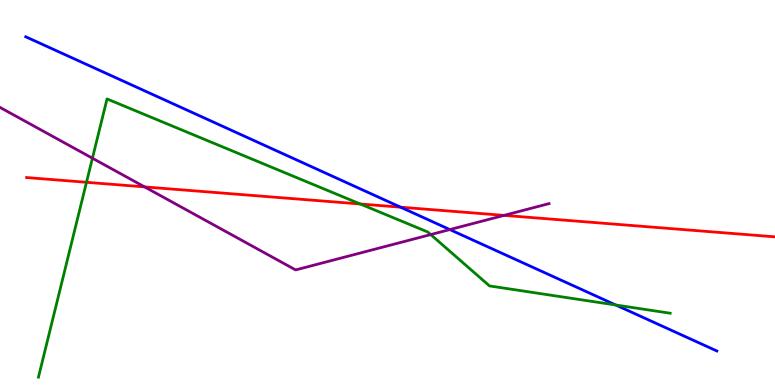[{'lines': ['blue', 'red'], 'intersections': [{'x': 5.17, 'y': 4.62}]}, {'lines': ['green', 'red'], 'intersections': [{'x': 1.12, 'y': 5.27}, {'x': 4.65, 'y': 4.7}]}, {'lines': ['purple', 'red'], 'intersections': [{'x': 1.87, 'y': 5.15}, {'x': 6.5, 'y': 4.41}]}, {'lines': ['blue', 'green'], 'intersections': [{'x': 7.95, 'y': 2.08}]}, {'lines': ['blue', 'purple'], 'intersections': [{'x': 5.8, 'y': 4.04}]}, {'lines': ['green', 'purple'], 'intersections': [{'x': 1.19, 'y': 5.89}, {'x': 5.56, 'y': 3.91}]}]